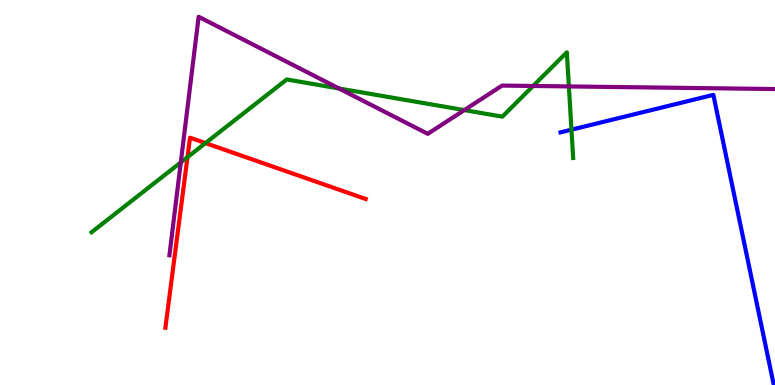[{'lines': ['blue', 'red'], 'intersections': []}, {'lines': ['green', 'red'], 'intersections': [{'x': 2.42, 'y': 5.92}, {'x': 2.65, 'y': 6.28}]}, {'lines': ['purple', 'red'], 'intersections': []}, {'lines': ['blue', 'green'], 'intersections': [{'x': 7.37, 'y': 6.63}]}, {'lines': ['blue', 'purple'], 'intersections': []}, {'lines': ['green', 'purple'], 'intersections': [{'x': 2.33, 'y': 5.78}, {'x': 4.37, 'y': 7.7}, {'x': 5.99, 'y': 7.14}, {'x': 6.88, 'y': 7.77}, {'x': 7.34, 'y': 7.76}]}]